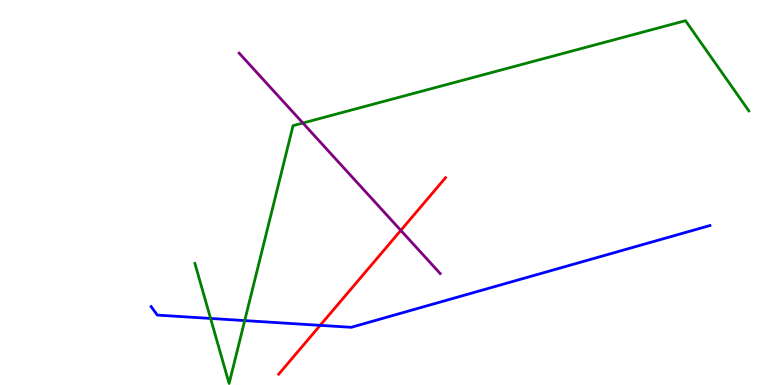[{'lines': ['blue', 'red'], 'intersections': [{'x': 4.13, 'y': 1.55}]}, {'lines': ['green', 'red'], 'intersections': []}, {'lines': ['purple', 'red'], 'intersections': [{'x': 5.17, 'y': 4.02}]}, {'lines': ['blue', 'green'], 'intersections': [{'x': 2.72, 'y': 1.73}, {'x': 3.16, 'y': 1.67}]}, {'lines': ['blue', 'purple'], 'intersections': []}, {'lines': ['green', 'purple'], 'intersections': [{'x': 3.91, 'y': 6.8}]}]